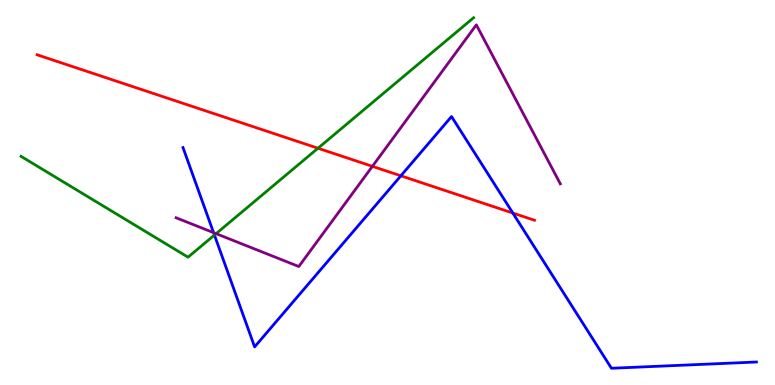[{'lines': ['blue', 'red'], 'intersections': [{'x': 5.17, 'y': 5.43}, {'x': 6.62, 'y': 4.47}]}, {'lines': ['green', 'red'], 'intersections': [{'x': 4.1, 'y': 6.15}]}, {'lines': ['purple', 'red'], 'intersections': [{'x': 4.81, 'y': 5.68}]}, {'lines': ['blue', 'green'], 'intersections': [{'x': 2.77, 'y': 3.89}]}, {'lines': ['blue', 'purple'], 'intersections': [{'x': 2.76, 'y': 3.96}]}, {'lines': ['green', 'purple'], 'intersections': [{'x': 2.79, 'y': 3.93}]}]